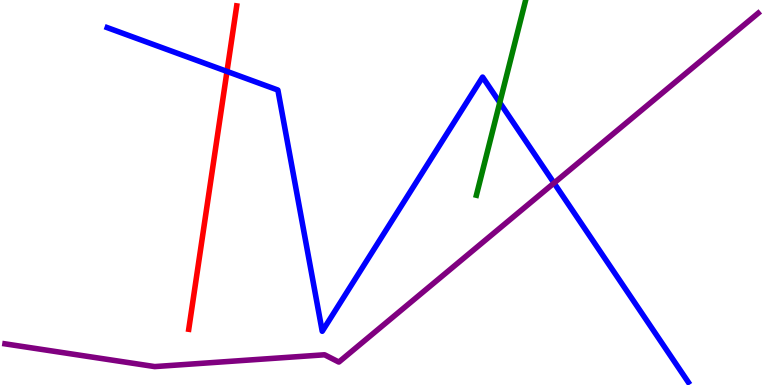[{'lines': ['blue', 'red'], 'intersections': [{'x': 2.93, 'y': 8.14}]}, {'lines': ['green', 'red'], 'intersections': []}, {'lines': ['purple', 'red'], 'intersections': []}, {'lines': ['blue', 'green'], 'intersections': [{'x': 6.45, 'y': 7.34}]}, {'lines': ['blue', 'purple'], 'intersections': [{'x': 7.15, 'y': 5.25}]}, {'lines': ['green', 'purple'], 'intersections': []}]